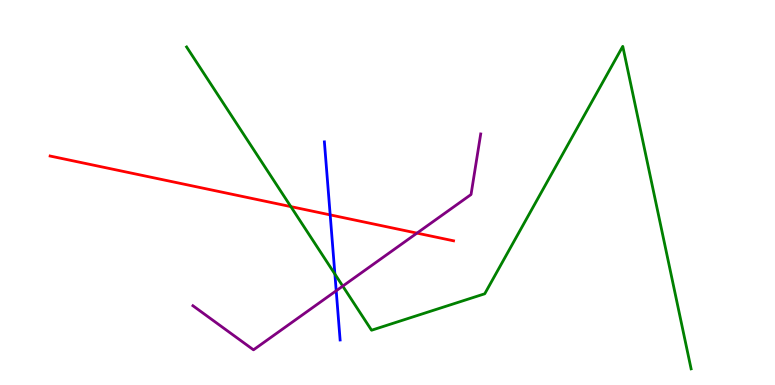[{'lines': ['blue', 'red'], 'intersections': [{'x': 4.26, 'y': 4.42}]}, {'lines': ['green', 'red'], 'intersections': [{'x': 3.75, 'y': 4.63}]}, {'lines': ['purple', 'red'], 'intersections': [{'x': 5.38, 'y': 3.94}]}, {'lines': ['blue', 'green'], 'intersections': [{'x': 4.32, 'y': 2.88}]}, {'lines': ['blue', 'purple'], 'intersections': [{'x': 4.34, 'y': 2.45}]}, {'lines': ['green', 'purple'], 'intersections': [{'x': 4.42, 'y': 2.57}]}]